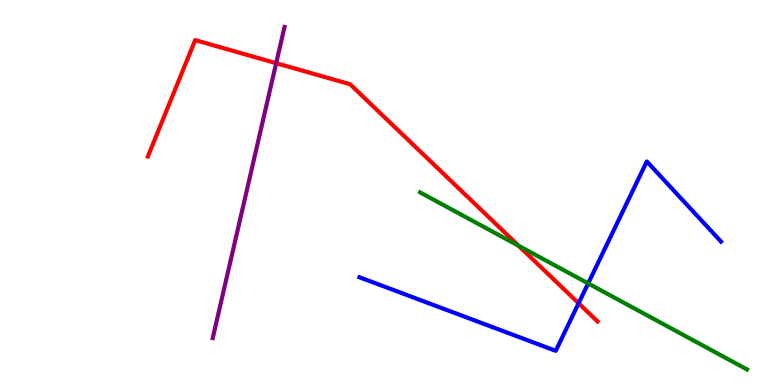[{'lines': ['blue', 'red'], 'intersections': [{'x': 7.47, 'y': 2.12}]}, {'lines': ['green', 'red'], 'intersections': [{'x': 6.69, 'y': 3.62}]}, {'lines': ['purple', 'red'], 'intersections': [{'x': 3.56, 'y': 8.36}]}, {'lines': ['blue', 'green'], 'intersections': [{'x': 7.59, 'y': 2.64}]}, {'lines': ['blue', 'purple'], 'intersections': []}, {'lines': ['green', 'purple'], 'intersections': []}]